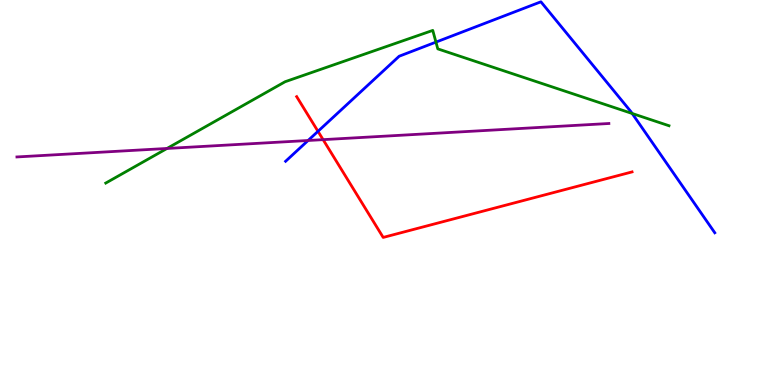[{'lines': ['blue', 'red'], 'intersections': [{'x': 4.1, 'y': 6.59}]}, {'lines': ['green', 'red'], 'intersections': []}, {'lines': ['purple', 'red'], 'intersections': [{'x': 4.17, 'y': 6.37}]}, {'lines': ['blue', 'green'], 'intersections': [{'x': 5.63, 'y': 8.91}, {'x': 8.16, 'y': 7.05}]}, {'lines': ['blue', 'purple'], 'intersections': [{'x': 3.98, 'y': 6.35}]}, {'lines': ['green', 'purple'], 'intersections': [{'x': 2.15, 'y': 6.14}]}]